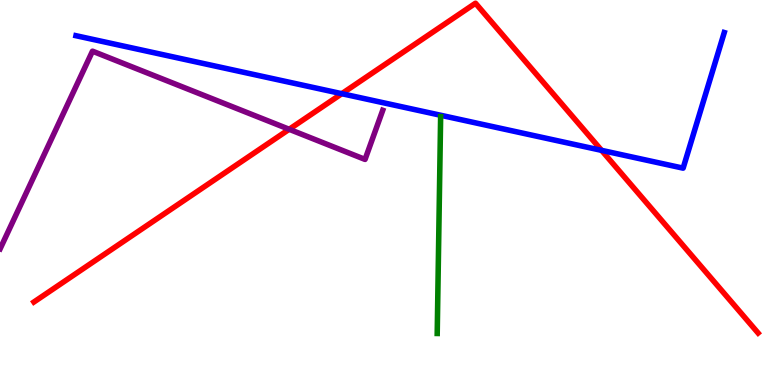[{'lines': ['blue', 'red'], 'intersections': [{'x': 4.41, 'y': 7.57}, {'x': 7.76, 'y': 6.09}]}, {'lines': ['green', 'red'], 'intersections': []}, {'lines': ['purple', 'red'], 'intersections': [{'x': 3.73, 'y': 6.64}]}, {'lines': ['blue', 'green'], 'intersections': []}, {'lines': ['blue', 'purple'], 'intersections': []}, {'lines': ['green', 'purple'], 'intersections': []}]